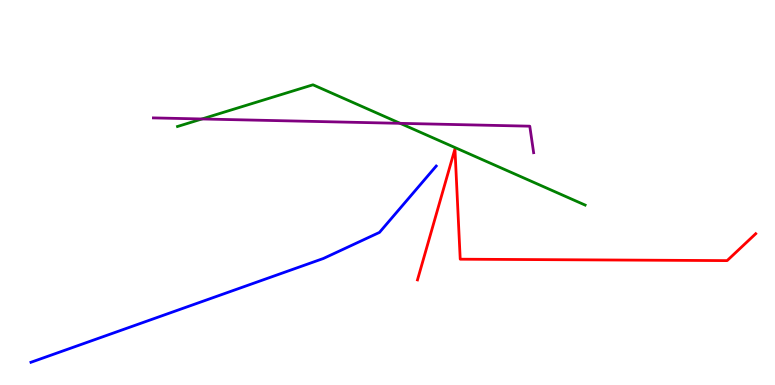[{'lines': ['blue', 'red'], 'intersections': []}, {'lines': ['green', 'red'], 'intersections': []}, {'lines': ['purple', 'red'], 'intersections': []}, {'lines': ['blue', 'green'], 'intersections': []}, {'lines': ['blue', 'purple'], 'intersections': []}, {'lines': ['green', 'purple'], 'intersections': [{'x': 2.61, 'y': 6.91}, {'x': 5.16, 'y': 6.8}]}]